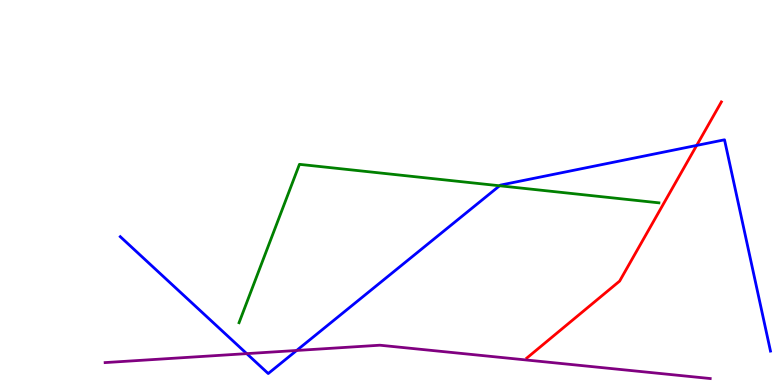[{'lines': ['blue', 'red'], 'intersections': [{'x': 8.99, 'y': 6.22}]}, {'lines': ['green', 'red'], 'intersections': []}, {'lines': ['purple', 'red'], 'intersections': []}, {'lines': ['blue', 'green'], 'intersections': [{'x': 6.45, 'y': 5.17}]}, {'lines': ['blue', 'purple'], 'intersections': [{'x': 3.18, 'y': 0.815}, {'x': 3.83, 'y': 0.897}]}, {'lines': ['green', 'purple'], 'intersections': []}]